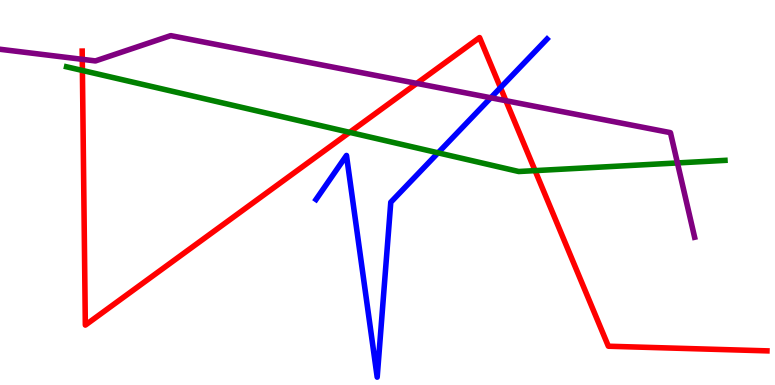[{'lines': ['blue', 'red'], 'intersections': [{'x': 6.46, 'y': 7.72}]}, {'lines': ['green', 'red'], 'intersections': [{'x': 1.06, 'y': 8.17}, {'x': 4.51, 'y': 6.56}, {'x': 6.9, 'y': 5.57}]}, {'lines': ['purple', 'red'], 'intersections': [{'x': 1.06, 'y': 8.46}, {'x': 5.38, 'y': 7.83}, {'x': 6.53, 'y': 7.38}]}, {'lines': ['blue', 'green'], 'intersections': [{'x': 5.65, 'y': 6.03}]}, {'lines': ['blue', 'purple'], 'intersections': [{'x': 6.33, 'y': 7.46}]}, {'lines': ['green', 'purple'], 'intersections': [{'x': 8.74, 'y': 5.77}]}]